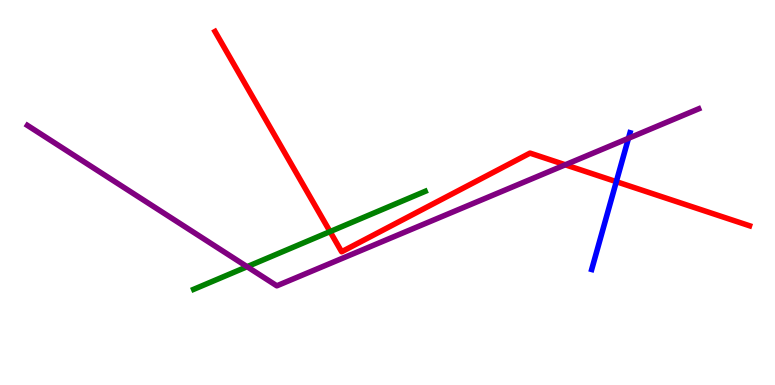[{'lines': ['blue', 'red'], 'intersections': [{'x': 7.95, 'y': 5.28}]}, {'lines': ['green', 'red'], 'intersections': [{'x': 4.26, 'y': 3.98}]}, {'lines': ['purple', 'red'], 'intersections': [{'x': 7.29, 'y': 5.72}]}, {'lines': ['blue', 'green'], 'intersections': []}, {'lines': ['blue', 'purple'], 'intersections': [{'x': 8.11, 'y': 6.41}]}, {'lines': ['green', 'purple'], 'intersections': [{'x': 3.19, 'y': 3.07}]}]